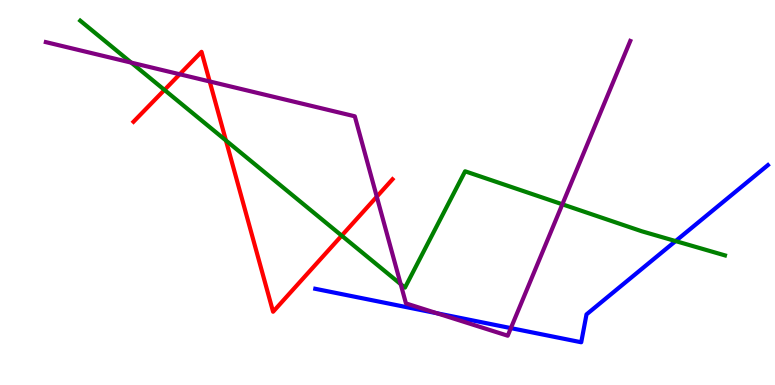[{'lines': ['blue', 'red'], 'intersections': []}, {'lines': ['green', 'red'], 'intersections': [{'x': 2.12, 'y': 7.66}, {'x': 2.92, 'y': 6.35}, {'x': 4.41, 'y': 3.88}]}, {'lines': ['purple', 'red'], 'intersections': [{'x': 2.32, 'y': 8.07}, {'x': 2.71, 'y': 7.88}, {'x': 4.86, 'y': 4.89}]}, {'lines': ['blue', 'green'], 'intersections': [{'x': 8.72, 'y': 3.74}]}, {'lines': ['blue', 'purple'], 'intersections': [{'x': 5.64, 'y': 1.86}, {'x': 6.59, 'y': 1.48}]}, {'lines': ['green', 'purple'], 'intersections': [{'x': 1.69, 'y': 8.37}, {'x': 5.17, 'y': 2.62}, {'x': 7.26, 'y': 4.69}]}]